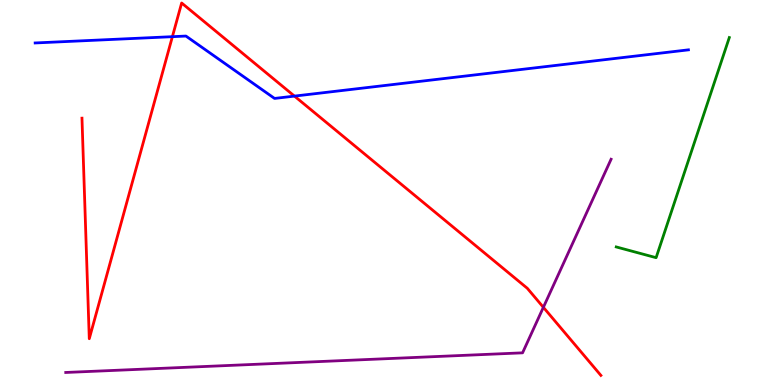[{'lines': ['blue', 'red'], 'intersections': [{'x': 2.22, 'y': 9.05}, {'x': 3.8, 'y': 7.5}]}, {'lines': ['green', 'red'], 'intersections': []}, {'lines': ['purple', 'red'], 'intersections': [{'x': 7.01, 'y': 2.02}]}, {'lines': ['blue', 'green'], 'intersections': []}, {'lines': ['blue', 'purple'], 'intersections': []}, {'lines': ['green', 'purple'], 'intersections': []}]